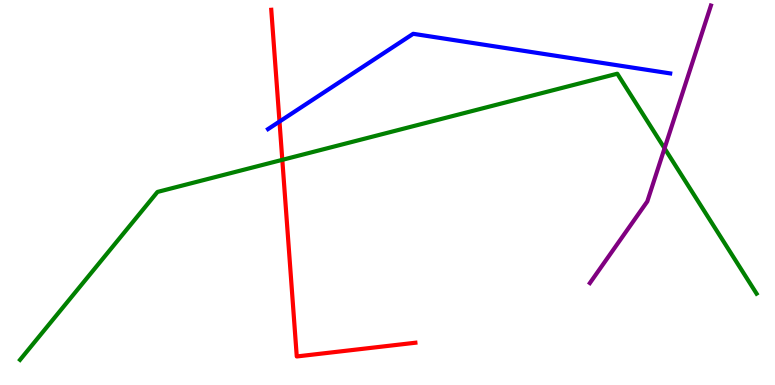[{'lines': ['blue', 'red'], 'intersections': [{'x': 3.61, 'y': 6.84}]}, {'lines': ['green', 'red'], 'intersections': [{'x': 3.64, 'y': 5.85}]}, {'lines': ['purple', 'red'], 'intersections': []}, {'lines': ['blue', 'green'], 'intersections': []}, {'lines': ['blue', 'purple'], 'intersections': []}, {'lines': ['green', 'purple'], 'intersections': [{'x': 8.57, 'y': 6.15}]}]